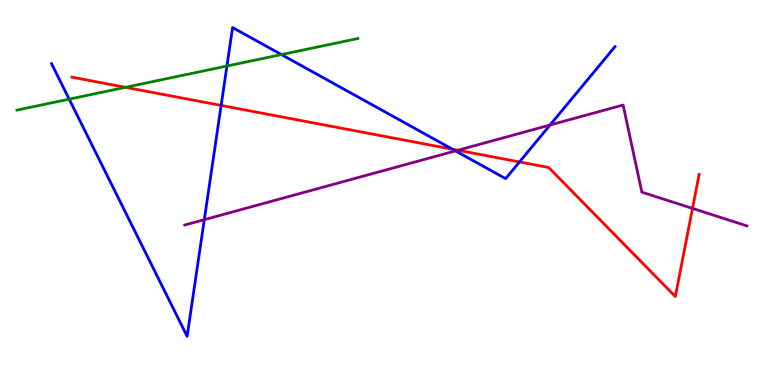[{'lines': ['blue', 'red'], 'intersections': [{'x': 2.85, 'y': 7.26}, {'x': 5.84, 'y': 6.12}, {'x': 6.7, 'y': 5.79}]}, {'lines': ['green', 'red'], 'intersections': [{'x': 1.62, 'y': 7.73}]}, {'lines': ['purple', 'red'], 'intersections': [{'x': 5.91, 'y': 6.1}, {'x': 8.94, 'y': 4.59}]}, {'lines': ['blue', 'green'], 'intersections': [{'x': 0.893, 'y': 7.42}, {'x': 2.93, 'y': 8.29}, {'x': 3.63, 'y': 8.58}]}, {'lines': ['blue', 'purple'], 'intersections': [{'x': 2.64, 'y': 4.29}, {'x': 5.88, 'y': 6.08}, {'x': 7.1, 'y': 6.75}]}, {'lines': ['green', 'purple'], 'intersections': []}]